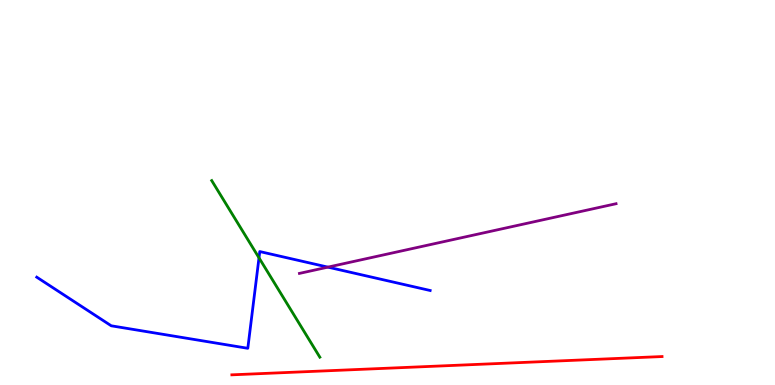[{'lines': ['blue', 'red'], 'intersections': []}, {'lines': ['green', 'red'], 'intersections': []}, {'lines': ['purple', 'red'], 'intersections': []}, {'lines': ['blue', 'green'], 'intersections': [{'x': 3.34, 'y': 3.3}]}, {'lines': ['blue', 'purple'], 'intersections': [{'x': 4.23, 'y': 3.06}]}, {'lines': ['green', 'purple'], 'intersections': []}]